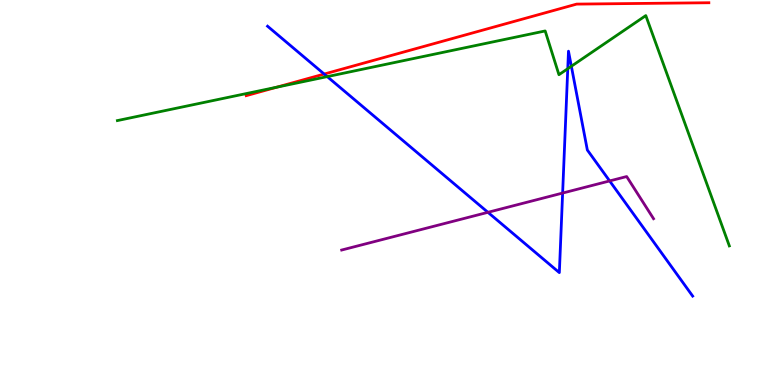[{'lines': ['blue', 'red'], 'intersections': [{'x': 4.18, 'y': 8.08}]}, {'lines': ['green', 'red'], 'intersections': [{'x': 3.57, 'y': 7.74}]}, {'lines': ['purple', 'red'], 'intersections': []}, {'lines': ['blue', 'green'], 'intersections': [{'x': 4.22, 'y': 8.01}, {'x': 7.33, 'y': 8.22}, {'x': 7.37, 'y': 8.28}]}, {'lines': ['blue', 'purple'], 'intersections': [{'x': 6.3, 'y': 4.49}, {'x': 7.26, 'y': 4.99}, {'x': 7.87, 'y': 5.3}]}, {'lines': ['green', 'purple'], 'intersections': []}]